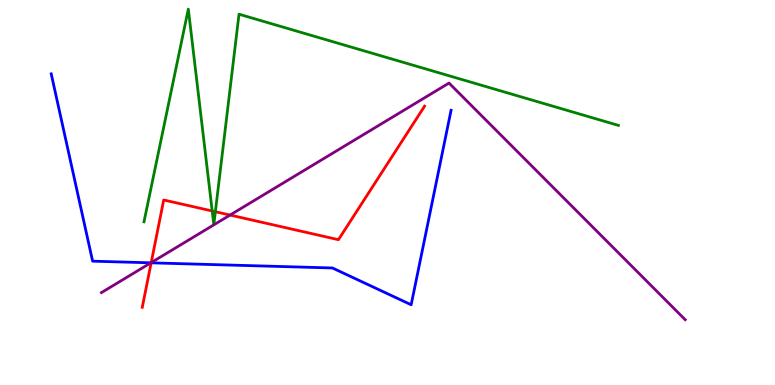[{'lines': ['blue', 'red'], 'intersections': [{'x': 1.95, 'y': 3.17}]}, {'lines': ['green', 'red'], 'intersections': [{'x': 2.74, 'y': 4.52}, {'x': 2.78, 'y': 4.5}]}, {'lines': ['purple', 'red'], 'intersections': [{'x': 1.95, 'y': 3.18}, {'x': 2.97, 'y': 4.41}]}, {'lines': ['blue', 'green'], 'intersections': []}, {'lines': ['blue', 'purple'], 'intersections': [{'x': 1.95, 'y': 3.17}]}, {'lines': ['green', 'purple'], 'intersections': []}]